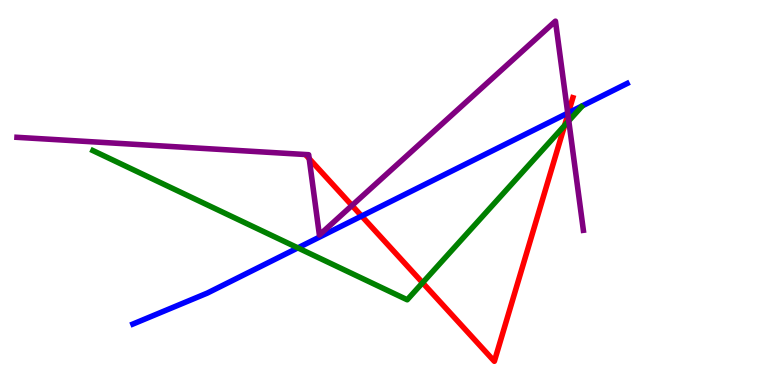[{'lines': ['blue', 'red'], 'intersections': [{'x': 4.67, 'y': 4.39}, {'x': 7.33, 'y': 7.07}]}, {'lines': ['green', 'red'], 'intersections': [{'x': 5.45, 'y': 2.66}, {'x': 7.29, 'y': 6.74}]}, {'lines': ['purple', 'red'], 'intersections': [{'x': 3.99, 'y': 5.88}, {'x': 4.54, 'y': 4.66}, {'x': 7.33, 'y': 7.03}]}, {'lines': ['blue', 'green'], 'intersections': [{'x': 3.84, 'y': 3.56}]}, {'lines': ['blue', 'purple'], 'intersections': [{'x': 7.33, 'y': 7.06}]}, {'lines': ['green', 'purple'], 'intersections': [{'x': 7.34, 'y': 6.86}]}]